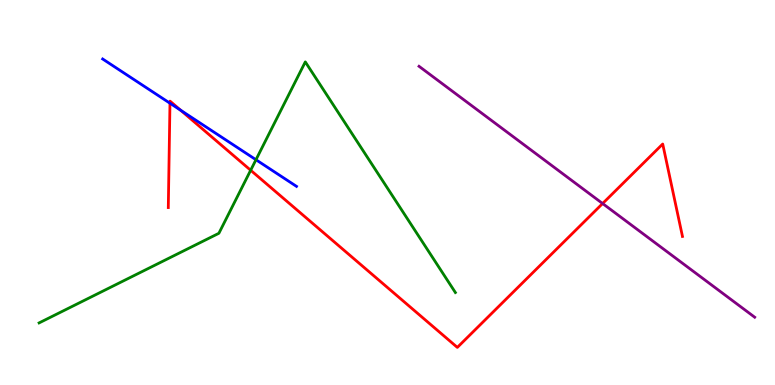[{'lines': ['blue', 'red'], 'intersections': [{'x': 2.19, 'y': 7.32}, {'x': 2.33, 'y': 7.14}]}, {'lines': ['green', 'red'], 'intersections': [{'x': 3.23, 'y': 5.58}]}, {'lines': ['purple', 'red'], 'intersections': [{'x': 7.78, 'y': 4.71}]}, {'lines': ['blue', 'green'], 'intersections': [{'x': 3.3, 'y': 5.85}]}, {'lines': ['blue', 'purple'], 'intersections': []}, {'lines': ['green', 'purple'], 'intersections': []}]